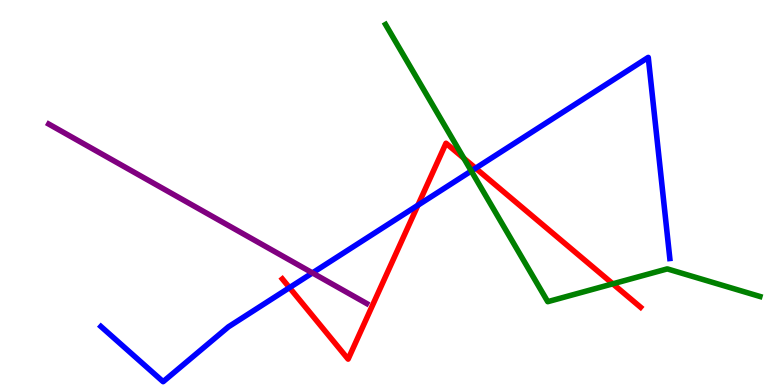[{'lines': ['blue', 'red'], 'intersections': [{'x': 3.74, 'y': 2.53}, {'x': 5.39, 'y': 4.67}, {'x': 6.14, 'y': 5.63}]}, {'lines': ['green', 'red'], 'intersections': [{'x': 5.99, 'y': 5.89}, {'x': 7.91, 'y': 2.63}]}, {'lines': ['purple', 'red'], 'intersections': []}, {'lines': ['blue', 'green'], 'intersections': [{'x': 6.08, 'y': 5.56}]}, {'lines': ['blue', 'purple'], 'intersections': [{'x': 4.03, 'y': 2.91}]}, {'lines': ['green', 'purple'], 'intersections': []}]